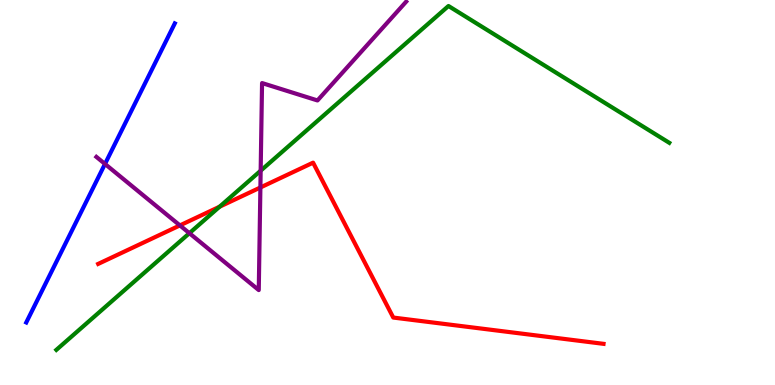[{'lines': ['blue', 'red'], 'intersections': []}, {'lines': ['green', 'red'], 'intersections': [{'x': 2.83, 'y': 4.63}]}, {'lines': ['purple', 'red'], 'intersections': [{'x': 2.32, 'y': 4.15}, {'x': 3.36, 'y': 5.13}]}, {'lines': ['blue', 'green'], 'intersections': []}, {'lines': ['blue', 'purple'], 'intersections': [{'x': 1.35, 'y': 5.74}]}, {'lines': ['green', 'purple'], 'intersections': [{'x': 2.44, 'y': 3.94}, {'x': 3.36, 'y': 5.57}]}]